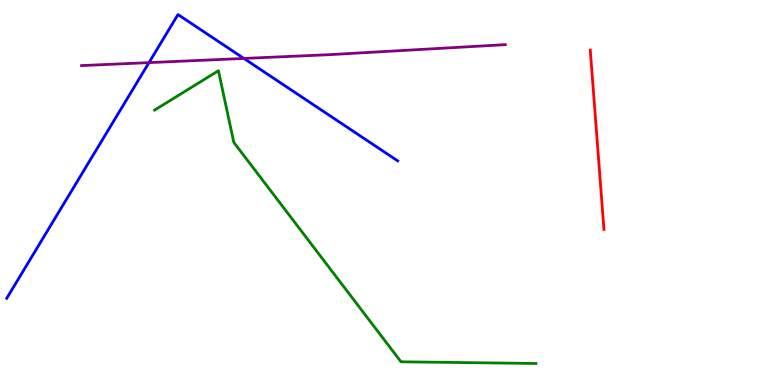[{'lines': ['blue', 'red'], 'intersections': []}, {'lines': ['green', 'red'], 'intersections': []}, {'lines': ['purple', 'red'], 'intersections': []}, {'lines': ['blue', 'green'], 'intersections': []}, {'lines': ['blue', 'purple'], 'intersections': [{'x': 1.92, 'y': 8.37}, {'x': 3.15, 'y': 8.48}]}, {'lines': ['green', 'purple'], 'intersections': []}]